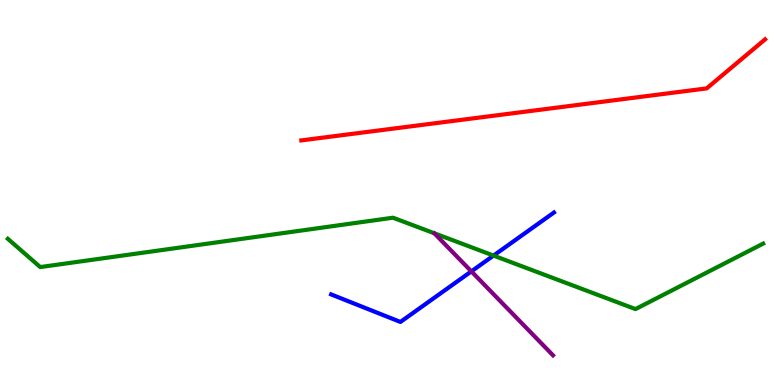[{'lines': ['blue', 'red'], 'intersections': []}, {'lines': ['green', 'red'], 'intersections': []}, {'lines': ['purple', 'red'], 'intersections': []}, {'lines': ['blue', 'green'], 'intersections': [{'x': 6.37, 'y': 3.36}]}, {'lines': ['blue', 'purple'], 'intersections': [{'x': 6.08, 'y': 2.95}]}, {'lines': ['green', 'purple'], 'intersections': []}]